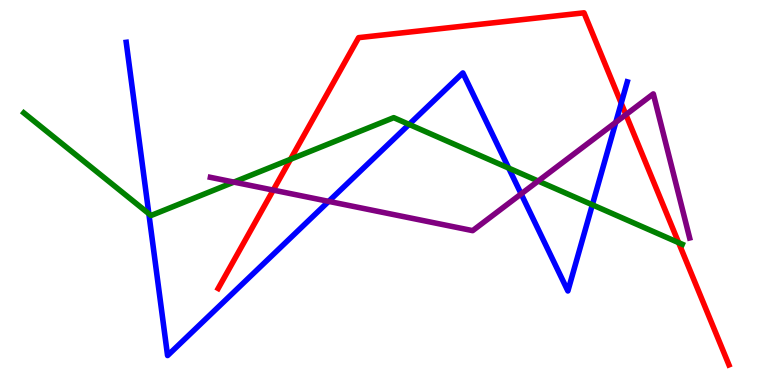[{'lines': ['blue', 'red'], 'intersections': [{'x': 8.02, 'y': 7.32}]}, {'lines': ['green', 'red'], 'intersections': [{'x': 3.75, 'y': 5.86}, {'x': 8.76, 'y': 3.7}]}, {'lines': ['purple', 'red'], 'intersections': [{'x': 3.53, 'y': 5.06}, {'x': 8.08, 'y': 7.02}]}, {'lines': ['blue', 'green'], 'intersections': [{'x': 1.92, 'y': 4.45}, {'x': 5.28, 'y': 6.77}, {'x': 6.56, 'y': 5.63}, {'x': 7.64, 'y': 4.68}]}, {'lines': ['blue', 'purple'], 'intersections': [{'x': 4.24, 'y': 4.77}, {'x': 6.72, 'y': 4.96}, {'x': 7.95, 'y': 6.82}]}, {'lines': ['green', 'purple'], 'intersections': [{'x': 3.02, 'y': 5.27}, {'x': 6.94, 'y': 5.3}]}]